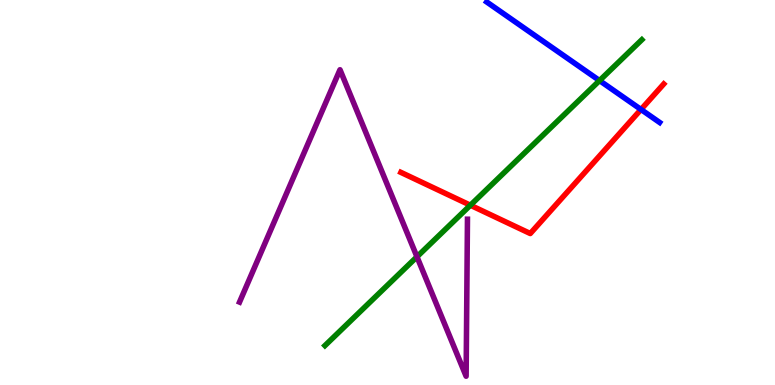[{'lines': ['blue', 'red'], 'intersections': [{'x': 8.27, 'y': 7.16}]}, {'lines': ['green', 'red'], 'intersections': [{'x': 6.07, 'y': 4.67}]}, {'lines': ['purple', 'red'], 'intersections': []}, {'lines': ['blue', 'green'], 'intersections': [{'x': 7.74, 'y': 7.91}]}, {'lines': ['blue', 'purple'], 'intersections': []}, {'lines': ['green', 'purple'], 'intersections': [{'x': 5.38, 'y': 3.33}]}]